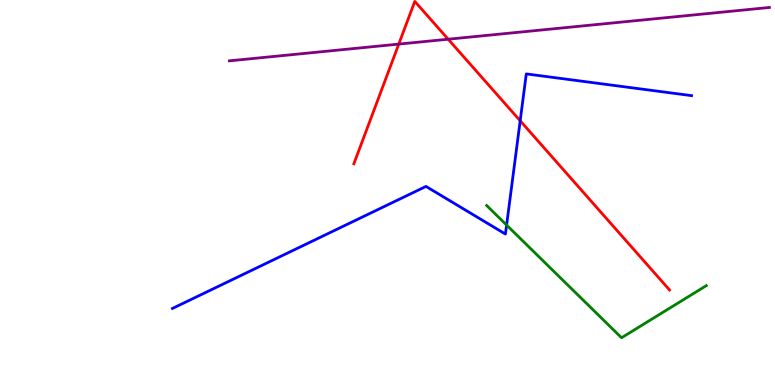[{'lines': ['blue', 'red'], 'intersections': [{'x': 6.71, 'y': 6.86}]}, {'lines': ['green', 'red'], 'intersections': []}, {'lines': ['purple', 'red'], 'intersections': [{'x': 5.15, 'y': 8.85}, {'x': 5.78, 'y': 8.98}]}, {'lines': ['blue', 'green'], 'intersections': [{'x': 6.54, 'y': 4.15}]}, {'lines': ['blue', 'purple'], 'intersections': []}, {'lines': ['green', 'purple'], 'intersections': []}]